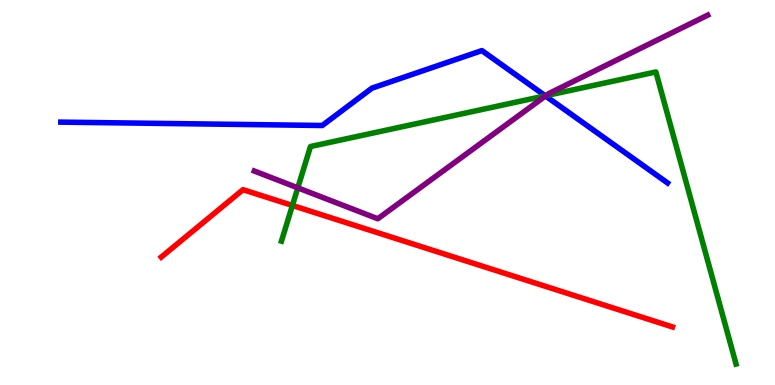[{'lines': ['blue', 'red'], 'intersections': []}, {'lines': ['green', 'red'], 'intersections': [{'x': 3.77, 'y': 4.66}]}, {'lines': ['purple', 'red'], 'intersections': []}, {'lines': ['blue', 'green'], 'intersections': [{'x': 7.04, 'y': 7.51}]}, {'lines': ['blue', 'purple'], 'intersections': [{'x': 7.04, 'y': 7.51}]}, {'lines': ['green', 'purple'], 'intersections': [{'x': 3.84, 'y': 5.12}, {'x': 7.04, 'y': 7.51}]}]